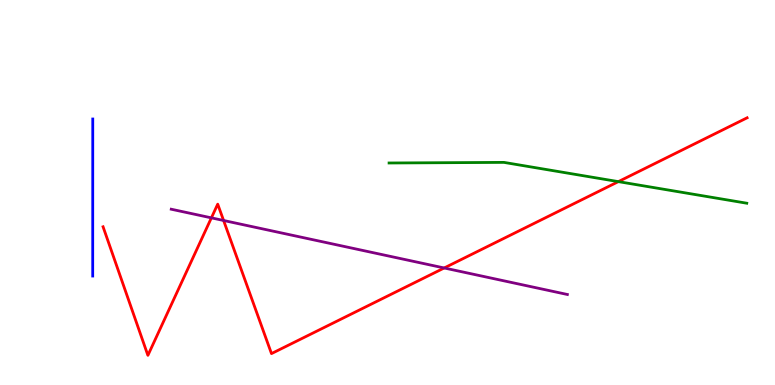[{'lines': ['blue', 'red'], 'intersections': []}, {'lines': ['green', 'red'], 'intersections': [{'x': 7.98, 'y': 5.28}]}, {'lines': ['purple', 'red'], 'intersections': [{'x': 2.73, 'y': 4.34}, {'x': 2.89, 'y': 4.27}, {'x': 5.73, 'y': 3.04}]}, {'lines': ['blue', 'green'], 'intersections': []}, {'lines': ['blue', 'purple'], 'intersections': []}, {'lines': ['green', 'purple'], 'intersections': []}]